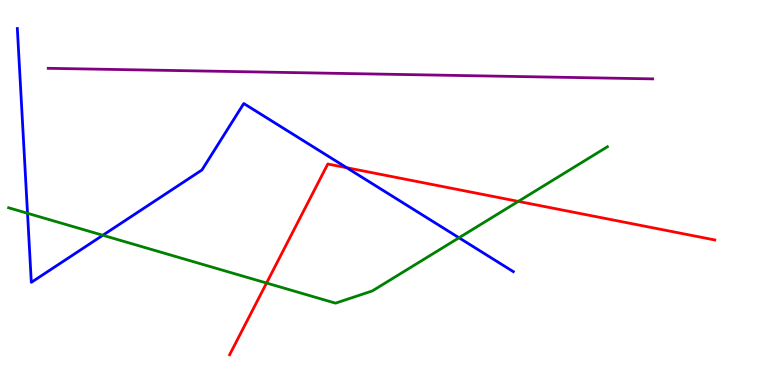[{'lines': ['blue', 'red'], 'intersections': [{'x': 4.47, 'y': 5.64}]}, {'lines': ['green', 'red'], 'intersections': [{'x': 3.44, 'y': 2.65}, {'x': 6.69, 'y': 4.77}]}, {'lines': ['purple', 'red'], 'intersections': []}, {'lines': ['blue', 'green'], 'intersections': [{'x': 0.355, 'y': 4.46}, {'x': 1.33, 'y': 3.89}, {'x': 5.92, 'y': 3.82}]}, {'lines': ['blue', 'purple'], 'intersections': []}, {'lines': ['green', 'purple'], 'intersections': []}]